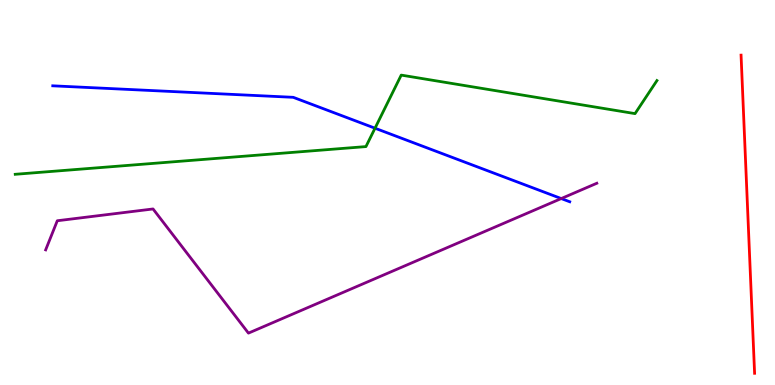[{'lines': ['blue', 'red'], 'intersections': []}, {'lines': ['green', 'red'], 'intersections': []}, {'lines': ['purple', 'red'], 'intersections': []}, {'lines': ['blue', 'green'], 'intersections': [{'x': 4.84, 'y': 6.67}]}, {'lines': ['blue', 'purple'], 'intersections': [{'x': 7.24, 'y': 4.84}]}, {'lines': ['green', 'purple'], 'intersections': []}]